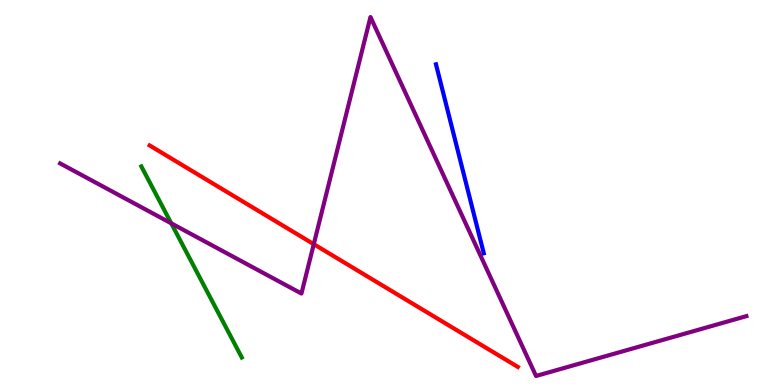[{'lines': ['blue', 'red'], 'intersections': []}, {'lines': ['green', 'red'], 'intersections': []}, {'lines': ['purple', 'red'], 'intersections': [{'x': 4.05, 'y': 3.66}]}, {'lines': ['blue', 'green'], 'intersections': []}, {'lines': ['blue', 'purple'], 'intersections': []}, {'lines': ['green', 'purple'], 'intersections': [{'x': 2.21, 'y': 4.2}]}]